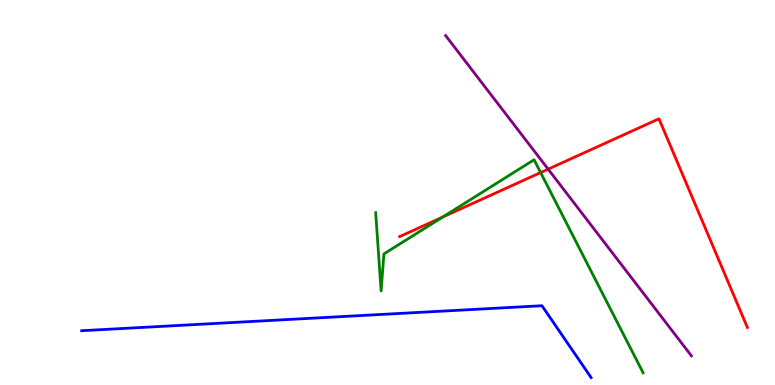[{'lines': ['blue', 'red'], 'intersections': []}, {'lines': ['green', 'red'], 'intersections': [{'x': 5.71, 'y': 4.36}, {'x': 6.98, 'y': 5.52}]}, {'lines': ['purple', 'red'], 'intersections': [{'x': 7.07, 'y': 5.61}]}, {'lines': ['blue', 'green'], 'intersections': []}, {'lines': ['blue', 'purple'], 'intersections': []}, {'lines': ['green', 'purple'], 'intersections': []}]